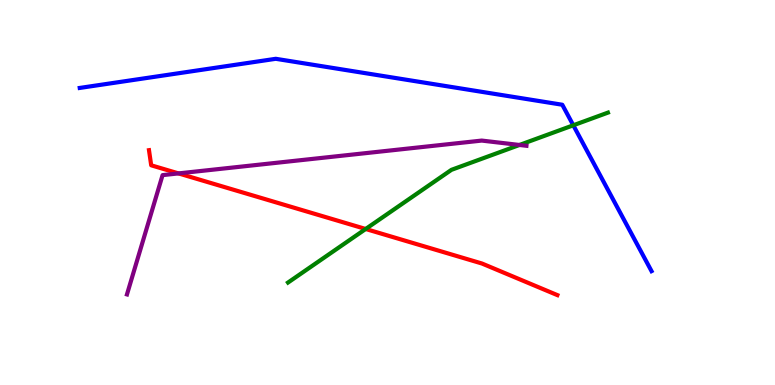[{'lines': ['blue', 'red'], 'intersections': []}, {'lines': ['green', 'red'], 'intersections': [{'x': 4.72, 'y': 4.05}]}, {'lines': ['purple', 'red'], 'intersections': [{'x': 2.3, 'y': 5.5}]}, {'lines': ['blue', 'green'], 'intersections': [{'x': 7.4, 'y': 6.75}]}, {'lines': ['blue', 'purple'], 'intersections': []}, {'lines': ['green', 'purple'], 'intersections': [{'x': 6.7, 'y': 6.23}]}]